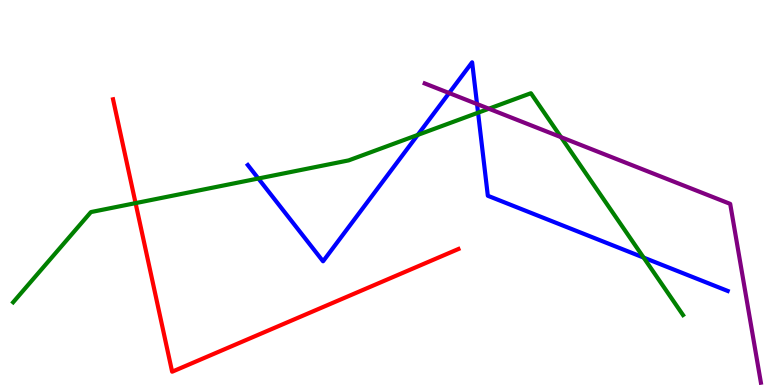[{'lines': ['blue', 'red'], 'intersections': []}, {'lines': ['green', 'red'], 'intersections': [{'x': 1.75, 'y': 4.72}]}, {'lines': ['purple', 'red'], 'intersections': []}, {'lines': ['blue', 'green'], 'intersections': [{'x': 3.33, 'y': 5.36}, {'x': 5.39, 'y': 6.5}, {'x': 6.17, 'y': 7.07}, {'x': 8.3, 'y': 3.31}]}, {'lines': ['blue', 'purple'], 'intersections': [{'x': 5.79, 'y': 7.58}, {'x': 6.16, 'y': 7.3}]}, {'lines': ['green', 'purple'], 'intersections': [{'x': 6.31, 'y': 7.18}, {'x': 7.24, 'y': 6.44}]}]